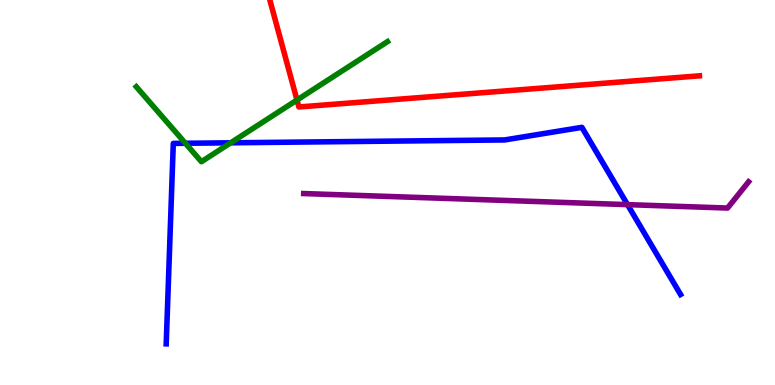[{'lines': ['blue', 'red'], 'intersections': []}, {'lines': ['green', 'red'], 'intersections': [{'x': 3.83, 'y': 7.4}]}, {'lines': ['purple', 'red'], 'intersections': []}, {'lines': ['blue', 'green'], 'intersections': [{'x': 2.39, 'y': 6.28}, {'x': 2.98, 'y': 6.29}]}, {'lines': ['blue', 'purple'], 'intersections': [{'x': 8.1, 'y': 4.68}]}, {'lines': ['green', 'purple'], 'intersections': []}]